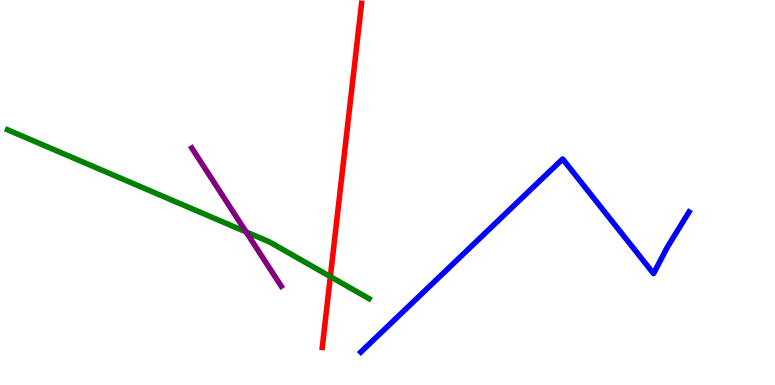[{'lines': ['blue', 'red'], 'intersections': []}, {'lines': ['green', 'red'], 'intersections': [{'x': 4.26, 'y': 2.82}]}, {'lines': ['purple', 'red'], 'intersections': []}, {'lines': ['blue', 'green'], 'intersections': []}, {'lines': ['blue', 'purple'], 'intersections': []}, {'lines': ['green', 'purple'], 'intersections': [{'x': 3.18, 'y': 3.98}]}]